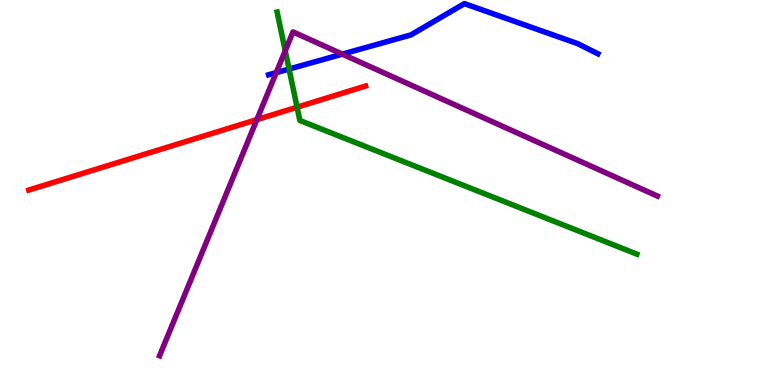[{'lines': ['blue', 'red'], 'intersections': []}, {'lines': ['green', 'red'], 'intersections': [{'x': 3.83, 'y': 7.22}]}, {'lines': ['purple', 'red'], 'intersections': [{'x': 3.31, 'y': 6.89}]}, {'lines': ['blue', 'green'], 'intersections': [{'x': 3.73, 'y': 8.21}]}, {'lines': ['blue', 'purple'], 'intersections': [{'x': 3.56, 'y': 8.11}, {'x': 4.42, 'y': 8.59}]}, {'lines': ['green', 'purple'], 'intersections': [{'x': 3.68, 'y': 8.68}]}]